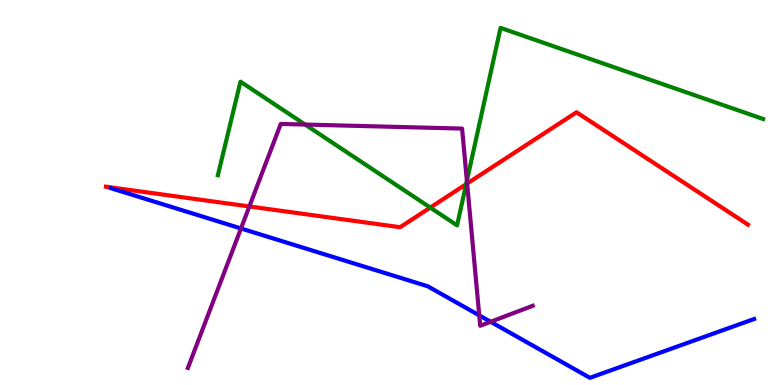[{'lines': ['blue', 'red'], 'intersections': []}, {'lines': ['green', 'red'], 'intersections': [{'x': 5.55, 'y': 4.61}, {'x': 6.01, 'y': 5.22}]}, {'lines': ['purple', 'red'], 'intersections': [{'x': 3.22, 'y': 4.64}, {'x': 6.03, 'y': 5.23}]}, {'lines': ['blue', 'green'], 'intersections': []}, {'lines': ['blue', 'purple'], 'intersections': [{'x': 3.11, 'y': 4.07}, {'x': 6.18, 'y': 1.81}, {'x': 6.33, 'y': 1.64}]}, {'lines': ['green', 'purple'], 'intersections': [{'x': 3.94, 'y': 6.76}, {'x': 6.02, 'y': 5.3}]}]